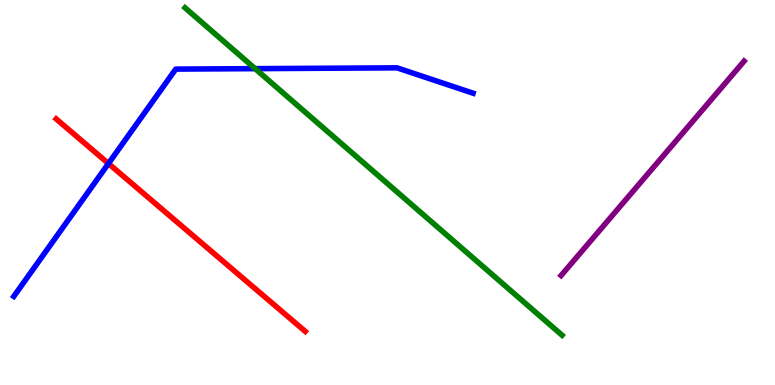[{'lines': ['blue', 'red'], 'intersections': [{'x': 1.4, 'y': 5.75}]}, {'lines': ['green', 'red'], 'intersections': []}, {'lines': ['purple', 'red'], 'intersections': []}, {'lines': ['blue', 'green'], 'intersections': [{'x': 3.29, 'y': 8.22}]}, {'lines': ['blue', 'purple'], 'intersections': []}, {'lines': ['green', 'purple'], 'intersections': []}]